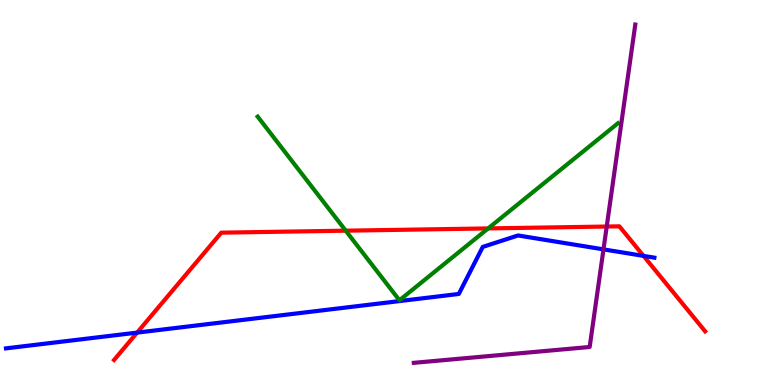[{'lines': ['blue', 'red'], 'intersections': [{'x': 1.77, 'y': 1.36}, {'x': 8.3, 'y': 3.35}]}, {'lines': ['green', 'red'], 'intersections': [{'x': 4.46, 'y': 4.01}, {'x': 6.3, 'y': 4.07}]}, {'lines': ['purple', 'red'], 'intersections': [{'x': 7.83, 'y': 4.12}]}, {'lines': ['blue', 'green'], 'intersections': []}, {'lines': ['blue', 'purple'], 'intersections': [{'x': 7.79, 'y': 3.52}]}, {'lines': ['green', 'purple'], 'intersections': []}]